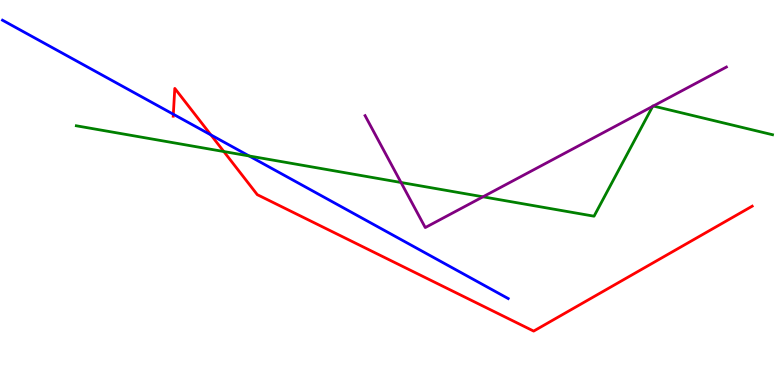[{'lines': ['blue', 'red'], 'intersections': [{'x': 2.24, 'y': 7.03}, {'x': 2.72, 'y': 6.5}]}, {'lines': ['green', 'red'], 'intersections': [{'x': 2.89, 'y': 6.06}]}, {'lines': ['purple', 'red'], 'intersections': []}, {'lines': ['blue', 'green'], 'intersections': [{'x': 3.21, 'y': 5.95}]}, {'lines': ['blue', 'purple'], 'intersections': []}, {'lines': ['green', 'purple'], 'intersections': [{'x': 5.17, 'y': 5.26}, {'x': 6.23, 'y': 4.89}, {'x': 8.42, 'y': 7.24}, {'x': 8.43, 'y': 7.25}]}]